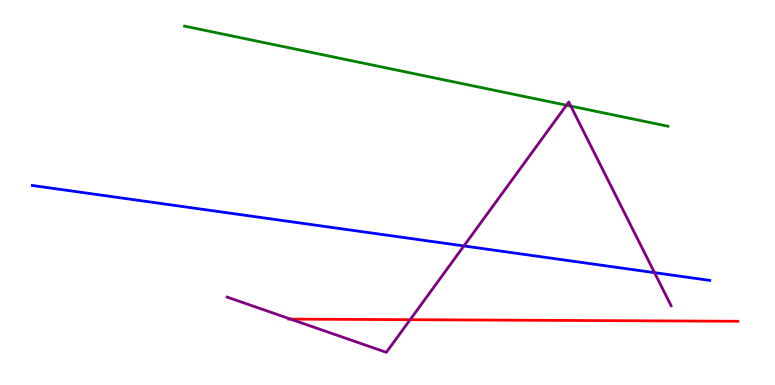[{'lines': ['blue', 'red'], 'intersections': []}, {'lines': ['green', 'red'], 'intersections': []}, {'lines': ['purple', 'red'], 'intersections': [{'x': 3.75, 'y': 1.71}, {'x': 5.29, 'y': 1.7}]}, {'lines': ['blue', 'green'], 'intersections': []}, {'lines': ['blue', 'purple'], 'intersections': [{'x': 5.99, 'y': 3.61}, {'x': 8.45, 'y': 2.92}]}, {'lines': ['green', 'purple'], 'intersections': [{'x': 7.31, 'y': 7.27}, {'x': 7.37, 'y': 7.24}]}]